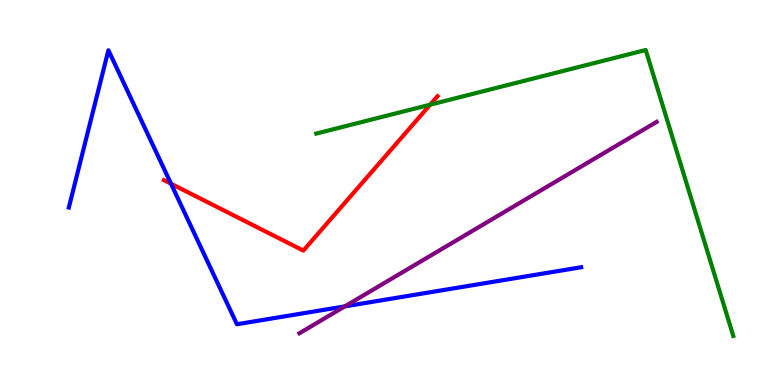[{'lines': ['blue', 'red'], 'intersections': [{'x': 2.21, 'y': 5.23}]}, {'lines': ['green', 'red'], 'intersections': [{'x': 5.55, 'y': 7.28}]}, {'lines': ['purple', 'red'], 'intersections': []}, {'lines': ['blue', 'green'], 'intersections': []}, {'lines': ['blue', 'purple'], 'intersections': [{'x': 4.45, 'y': 2.04}]}, {'lines': ['green', 'purple'], 'intersections': []}]